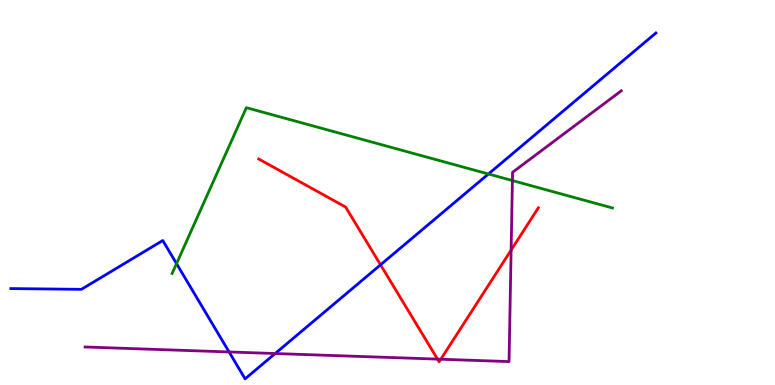[{'lines': ['blue', 'red'], 'intersections': [{'x': 4.91, 'y': 3.12}]}, {'lines': ['green', 'red'], 'intersections': []}, {'lines': ['purple', 'red'], 'intersections': [{'x': 5.65, 'y': 0.672}, {'x': 5.69, 'y': 0.669}, {'x': 6.6, 'y': 3.5}]}, {'lines': ['blue', 'green'], 'intersections': [{'x': 2.28, 'y': 3.15}, {'x': 6.3, 'y': 5.48}]}, {'lines': ['blue', 'purple'], 'intersections': [{'x': 2.96, 'y': 0.859}, {'x': 3.55, 'y': 0.817}]}, {'lines': ['green', 'purple'], 'intersections': [{'x': 6.61, 'y': 5.31}]}]